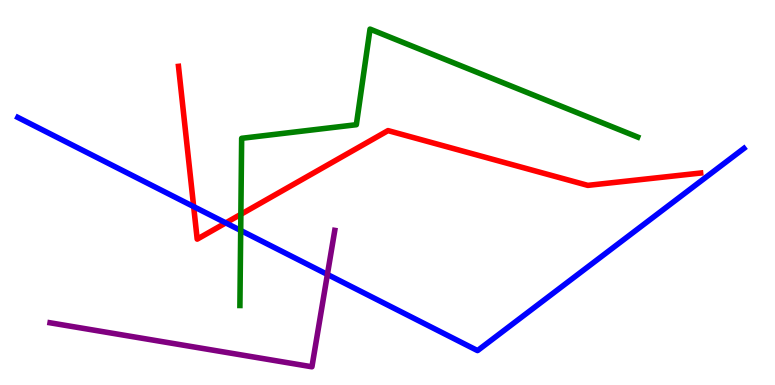[{'lines': ['blue', 'red'], 'intersections': [{'x': 2.5, 'y': 4.63}, {'x': 2.91, 'y': 4.21}]}, {'lines': ['green', 'red'], 'intersections': [{'x': 3.11, 'y': 4.43}]}, {'lines': ['purple', 'red'], 'intersections': []}, {'lines': ['blue', 'green'], 'intersections': [{'x': 3.11, 'y': 4.01}]}, {'lines': ['blue', 'purple'], 'intersections': [{'x': 4.22, 'y': 2.87}]}, {'lines': ['green', 'purple'], 'intersections': []}]